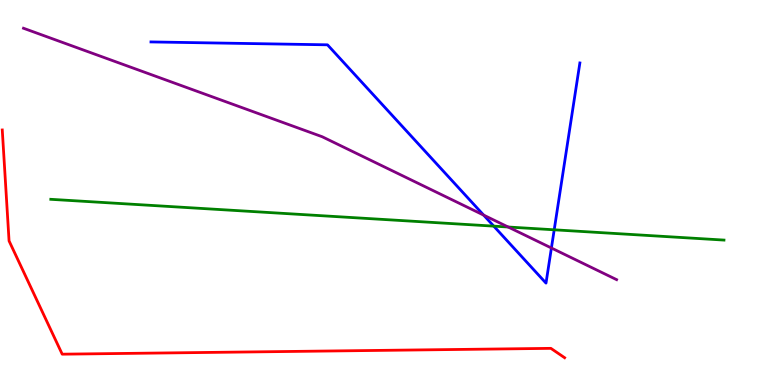[{'lines': ['blue', 'red'], 'intersections': []}, {'lines': ['green', 'red'], 'intersections': []}, {'lines': ['purple', 'red'], 'intersections': []}, {'lines': ['blue', 'green'], 'intersections': [{'x': 6.37, 'y': 4.13}, {'x': 7.15, 'y': 4.03}]}, {'lines': ['blue', 'purple'], 'intersections': [{'x': 6.24, 'y': 4.41}, {'x': 7.11, 'y': 3.56}]}, {'lines': ['green', 'purple'], 'intersections': [{'x': 6.56, 'y': 4.1}]}]